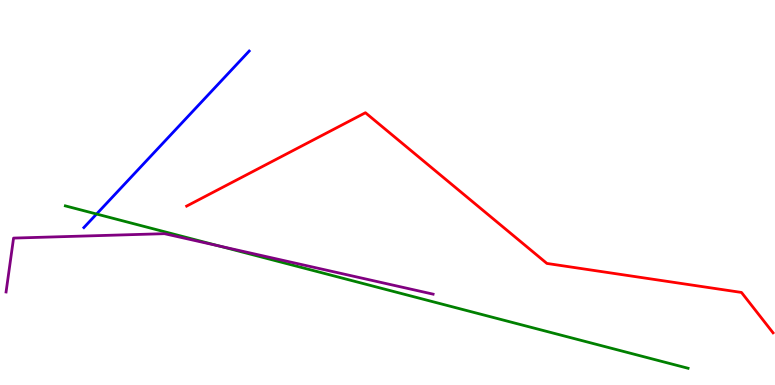[{'lines': ['blue', 'red'], 'intersections': []}, {'lines': ['green', 'red'], 'intersections': []}, {'lines': ['purple', 'red'], 'intersections': []}, {'lines': ['blue', 'green'], 'intersections': [{'x': 1.25, 'y': 4.44}]}, {'lines': ['blue', 'purple'], 'intersections': []}, {'lines': ['green', 'purple'], 'intersections': [{'x': 2.83, 'y': 3.61}]}]